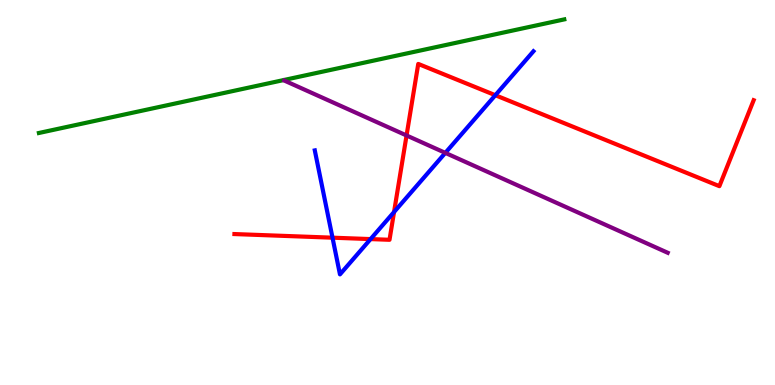[{'lines': ['blue', 'red'], 'intersections': [{'x': 4.29, 'y': 3.83}, {'x': 4.78, 'y': 3.79}, {'x': 5.08, 'y': 4.49}, {'x': 6.39, 'y': 7.53}]}, {'lines': ['green', 'red'], 'intersections': []}, {'lines': ['purple', 'red'], 'intersections': [{'x': 5.25, 'y': 6.48}]}, {'lines': ['blue', 'green'], 'intersections': []}, {'lines': ['blue', 'purple'], 'intersections': [{'x': 5.75, 'y': 6.03}]}, {'lines': ['green', 'purple'], 'intersections': []}]